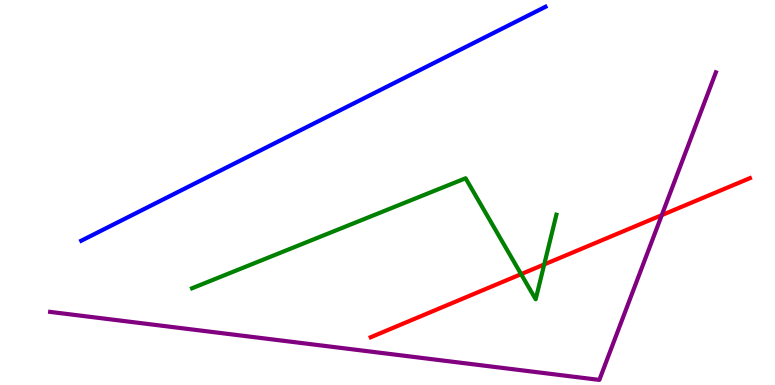[{'lines': ['blue', 'red'], 'intersections': []}, {'lines': ['green', 'red'], 'intersections': [{'x': 6.72, 'y': 2.88}, {'x': 7.02, 'y': 3.13}]}, {'lines': ['purple', 'red'], 'intersections': [{'x': 8.54, 'y': 4.41}]}, {'lines': ['blue', 'green'], 'intersections': []}, {'lines': ['blue', 'purple'], 'intersections': []}, {'lines': ['green', 'purple'], 'intersections': []}]